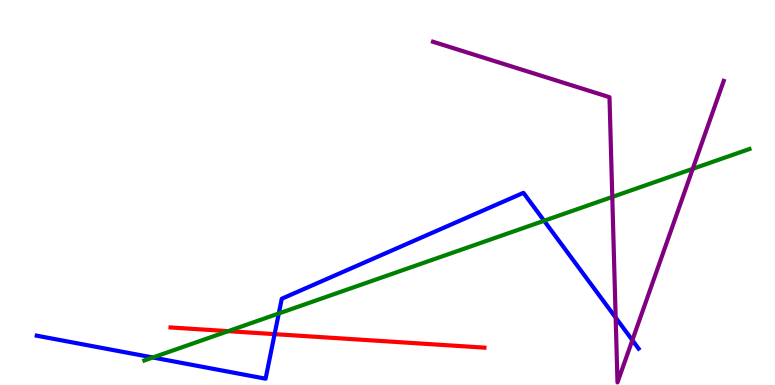[{'lines': ['blue', 'red'], 'intersections': [{'x': 3.54, 'y': 1.32}]}, {'lines': ['green', 'red'], 'intersections': [{'x': 2.94, 'y': 1.4}]}, {'lines': ['purple', 'red'], 'intersections': []}, {'lines': ['blue', 'green'], 'intersections': [{'x': 1.97, 'y': 0.715}, {'x': 3.6, 'y': 1.86}, {'x': 7.02, 'y': 4.27}]}, {'lines': ['blue', 'purple'], 'intersections': [{'x': 7.94, 'y': 1.75}, {'x': 8.16, 'y': 1.16}]}, {'lines': ['green', 'purple'], 'intersections': [{'x': 7.9, 'y': 4.88}, {'x': 8.94, 'y': 5.62}]}]